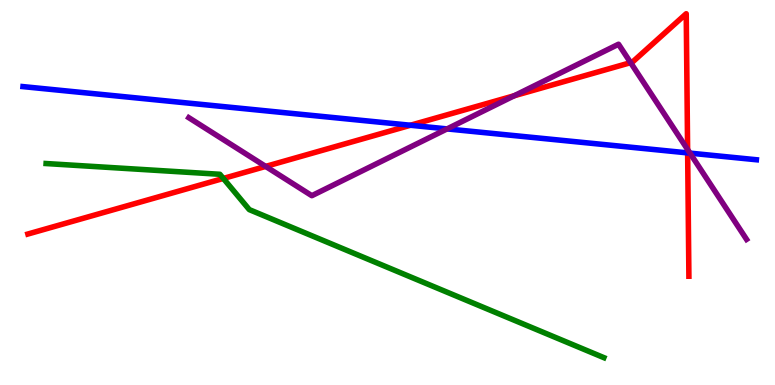[{'lines': ['blue', 'red'], 'intersections': [{'x': 5.3, 'y': 6.75}, {'x': 8.87, 'y': 6.03}]}, {'lines': ['green', 'red'], 'intersections': [{'x': 2.88, 'y': 5.36}]}, {'lines': ['purple', 'red'], 'intersections': [{'x': 3.43, 'y': 5.68}, {'x': 6.64, 'y': 7.51}, {'x': 8.14, 'y': 8.37}, {'x': 8.87, 'y': 6.12}]}, {'lines': ['blue', 'green'], 'intersections': []}, {'lines': ['blue', 'purple'], 'intersections': [{'x': 5.77, 'y': 6.65}, {'x': 8.9, 'y': 6.02}]}, {'lines': ['green', 'purple'], 'intersections': []}]